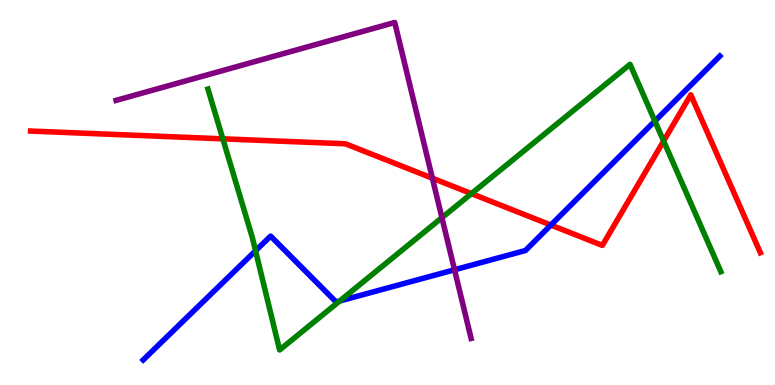[{'lines': ['blue', 'red'], 'intersections': [{'x': 7.11, 'y': 4.15}]}, {'lines': ['green', 'red'], 'intersections': [{'x': 2.88, 'y': 6.39}, {'x': 6.08, 'y': 4.97}, {'x': 8.56, 'y': 6.34}]}, {'lines': ['purple', 'red'], 'intersections': [{'x': 5.58, 'y': 5.37}]}, {'lines': ['blue', 'green'], 'intersections': [{'x': 3.3, 'y': 3.49}, {'x': 4.38, 'y': 2.18}, {'x': 8.45, 'y': 6.86}]}, {'lines': ['blue', 'purple'], 'intersections': [{'x': 5.86, 'y': 2.99}]}, {'lines': ['green', 'purple'], 'intersections': [{'x': 5.7, 'y': 4.35}]}]